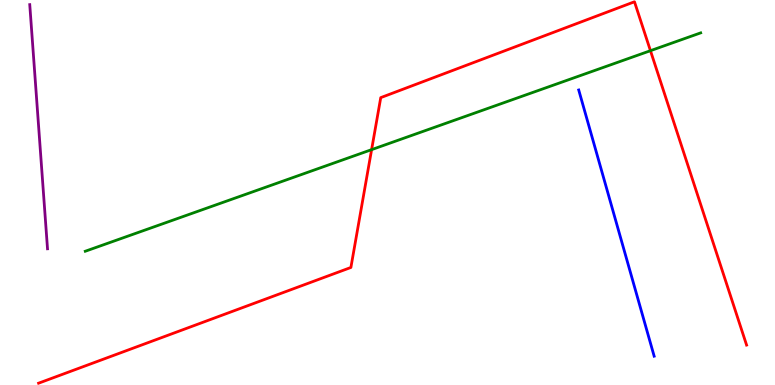[{'lines': ['blue', 'red'], 'intersections': []}, {'lines': ['green', 'red'], 'intersections': [{'x': 4.79, 'y': 6.11}, {'x': 8.39, 'y': 8.68}]}, {'lines': ['purple', 'red'], 'intersections': []}, {'lines': ['blue', 'green'], 'intersections': []}, {'lines': ['blue', 'purple'], 'intersections': []}, {'lines': ['green', 'purple'], 'intersections': []}]